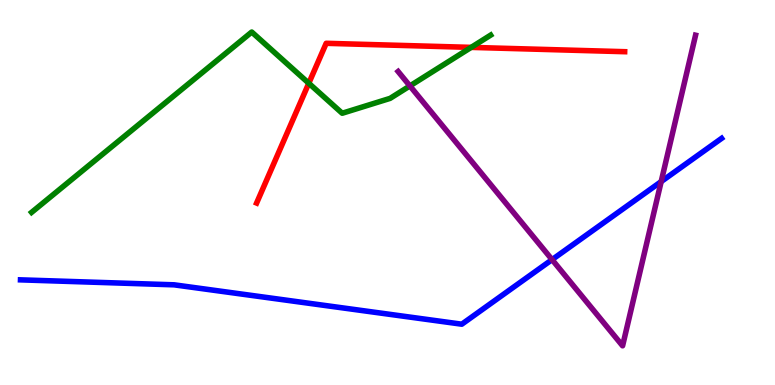[{'lines': ['blue', 'red'], 'intersections': []}, {'lines': ['green', 'red'], 'intersections': [{'x': 3.98, 'y': 7.84}, {'x': 6.08, 'y': 8.77}]}, {'lines': ['purple', 'red'], 'intersections': []}, {'lines': ['blue', 'green'], 'intersections': []}, {'lines': ['blue', 'purple'], 'intersections': [{'x': 7.12, 'y': 3.26}, {'x': 8.53, 'y': 5.28}]}, {'lines': ['green', 'purple'], 'intersections': [{'x': 5.29, 'y': 7.77}]}]